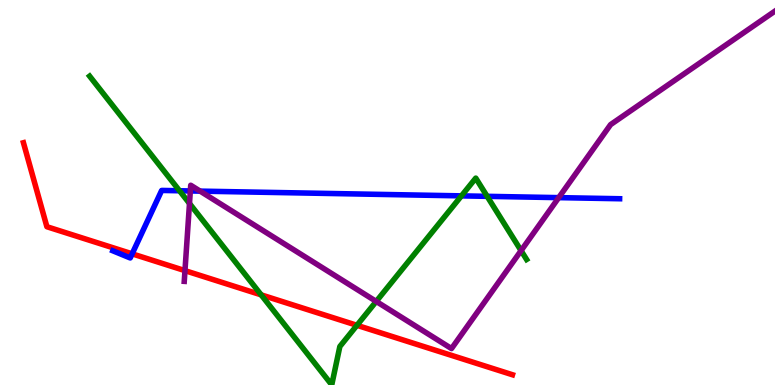[{'lines': ['blue', 'red'], 'intersections': [{'x': 1.71, 'y': 3.41}]}, {'lines': ['green', 'red'], 'intersections': [{'x': 3.37, 'y': 2.34}, {'x': 4.61, 'y': 1.55}]}, {'lines': ['purple', 'red'], 'intersections': [{'x': 2.39, 'y': 2.97}]}, {'lines': ['blue', 'green'], 'intersections': [{'x': 2.32, 'y': 5.05}, {'x': 5.95, 'y': 4.91}, {'x': 6.29, 'y': 4.9}]}, {'lines': ['blue', 'purple'], 'intersections': [{'x': 2.46, 'y': 5.04}, {'x': 2.58, 'y': 5.04}, {'x': 7.21, 'y': 4.87}]}, {'lines': ['green', 'purple'], 'intersections': [{'x': 2.45, 'y': 4.71}, {'x': 4.85, 'y': 2.17}, {'x': 6.72, 'y': 3.49}]}]